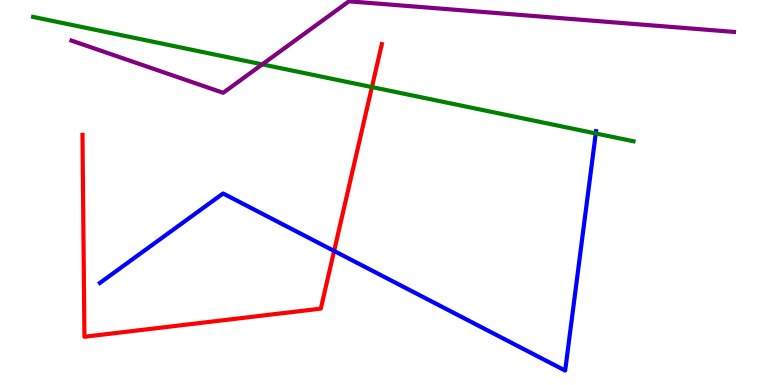[{'lines': ['blue', 'red'], 'intersections': [{'x': 4.31, 'y': 3.48}]}, {'lines': ['green', 'red'], 'intersections': [{'x': 4.8, 'y': 7.74}]}, {'lines': ['purple', 'red'], 'intersections': []}, {'lines': ['blue', 'green'], 'intersections': [{'x': 7.69, 'y': 6.53}]}, {'lines': ['blue', 'purple'], 'intersections': []}, {'lines': ['green', 'purple'], 'intersections': [{'x': 3.38, 'y': 8.33}]}]